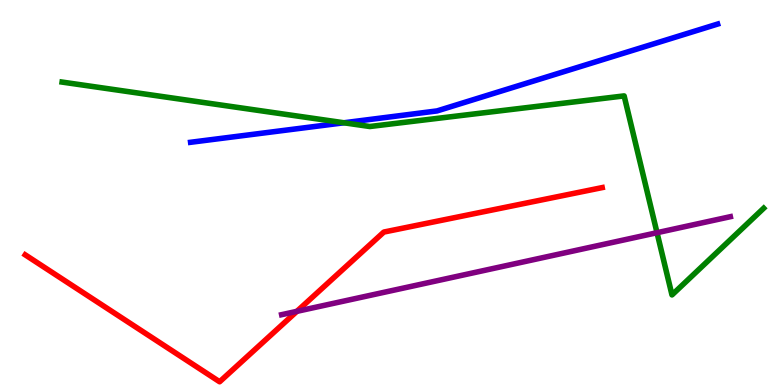[{'lines': ['blue', 'red'], 'intersections': []}, {'lines': ['green', 'red'], 'intersections': []}, {'lines': ['purple', 'red'], 'intersections': [{'x': 3.83, 'y': 1.91}]}, {'lines': ['blue', 'green'], 'intersections': [{'x': 4.44, 'y': 6.81}]}, {'lines': ['blue', 'purple'], 'intersections': []}, {'lines': ['green', 'purple'], 'intersections': [{'x': 8.48, 'y': 3.96}]}]